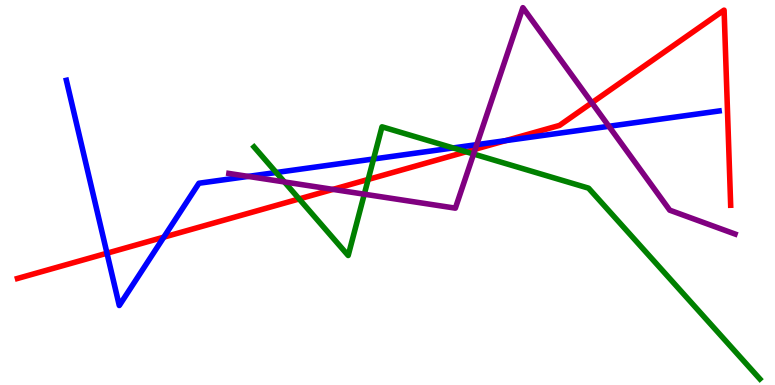[{'lines': ['blue', 'red'], 'intersections': [{'x': 1.38, 'y': 3.42}, {'x': 2.11, 'y': 3.84}, {'x': 6.52, 'y': 6.35}]}, {'lines': ['green', 'red'], 'intersections': [{'x': 3.86, 'y': 4.83}, {'x': 4.75, 'y': 5.34}, {'x': 6.01, 'y': 6.06}]}, {'lines': ['purple', 'red'], 'intersections': [{'x': 4.3, 'y': 5.08}, {'x': 6.13, 'y': 6.12}, {'x': 7.64, 'y': 7.33}]}, {'lines': ['blue', 'green'], 'intersections': [{'x': 3.56, 'y': 5.52}, {'x': 4.82, 'y': 5.87}, {'x': 5.85, 'y': 6.16}]}, {'lines': ['blue', 'purple'], 'intersections': [{'x': 3.2, 'y': 5.42}, {'x': 6.15, 'y': 6.24}, {'x': 7.86, 'y': 6.72}]}, {'lines': ['green', 'purple'], 'intersections': [{'x': 3.67, 'y': 5.27}, {'x': 4.7, 'y': 4.96}, {'x': 6.11, 'y': 6.0}]}]